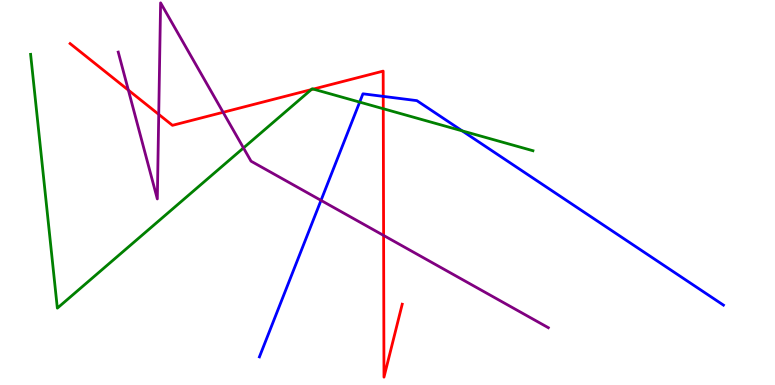[{'lines': ['blue', 'red'], 'intersections': [{'x': 4.94, 'y': 7.5}]}, {'lines': ['green', 'red'], 'intersections': [{'x': 4.02, 'y': 7.67}, {'x': 4.04, 'y': 7.69}, {'x': 4.95, 'y': 7.18}]}, {'lines': ['purple', 'red'], 'intersections': [{'x': 1.66, 'y': 7.66}, {'x': 2.05, 'y': 7.03}, {'x': 2.88, 'y': 7.08}, {'x': 4.95, 'y': 3.88}]}, {'lines': ['blue', 'green'], 'intersections': [{'x': 4.64, 'y': 7.35}, {'x': 5.96, 'y': 6.6}]}, {'lines': ['blue', 'purple'], 'intersections': [{'x': 4.14, 'y': 4.8}]}, {'lines': ['green', 'purple'], 'intersections': [{'x': 3.14, 'y': 6.16}]}]